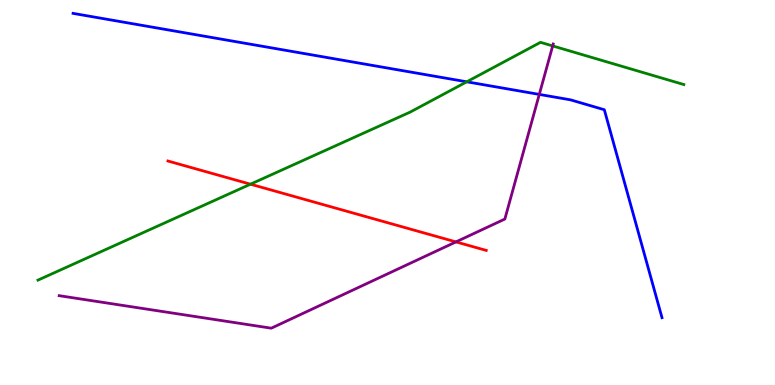[{'lines': ['blue', 'red'], 'intersections': []}, {'lines': ['green', 'red'], 'intersections': [{'x': 3.23, 'y': 5.22}]}, {'lines': ['purple', 'red'], 'intersections': [{'x': 5.88, 'y': 3.72}]}, {'lines': ['blue', 'green'], 'intersections': [{'x': 6.02, 'y': 7.88}]}, {'lines': ['blue', 'purple'], 'intersections': [{'x': 6.96, 'y': 7.55}]}, {'lines': ['green', 'purple'], 'intersections': [{'x': 7.13, 'y': 8.81}]}]